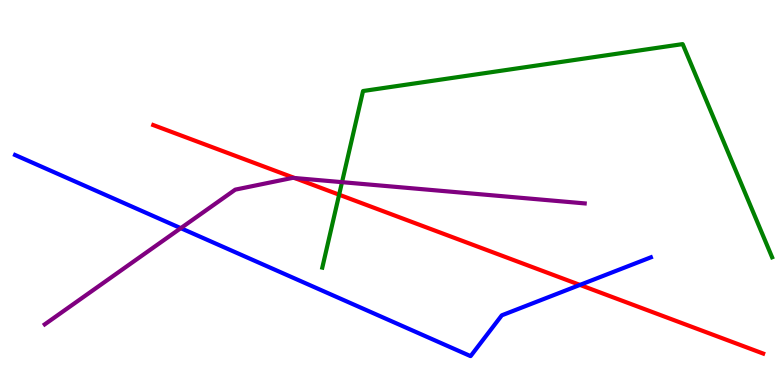[{'lines': ['blue', 'red'], 'intersections': [{'x': 7.48, 'y': 2.6}]}, {'lines': ['green', 'red'], 'intersections': [{'x': 4.38, 'y': 4.94}]}, {'lines': ['purple', 'red'], 'intersections': [{'x': 3.8, 'y': 5.38}]}, {'lines': ['blue', 'green'], 'intersections': []}, {'lines': ['blue', 'purple'], 'intersections': [{'x': 2.33, 'y': 4.07}]}, {'lines': ['green', 'purple'], 'intersections': [{'x': 4.41, 'y': 5.27}]}]